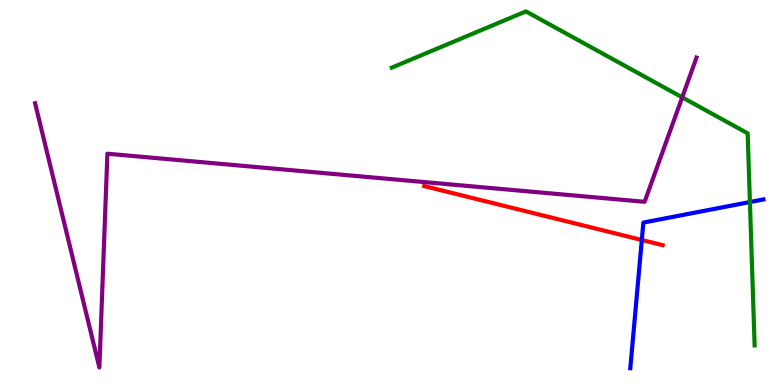[{'lines': ['blue', 'red'], 'intersections': [{'x': 8.28, 'y': 3.77}]}, {'lines': ['green', 'red'], 'intersections': []}, {'lines': ['purple', 'red'], 'intersections': []}, {'lines': ['blue', 'green'], 'intersections': [{'x': 9.68, 'y': 4.75}]}, {'lines': ['blue', 'purple'], 'intersections': []}, {'lines': ['green', 'purple'], 'intersections': [{'x': 8.8, 'y': 7.47}]}]